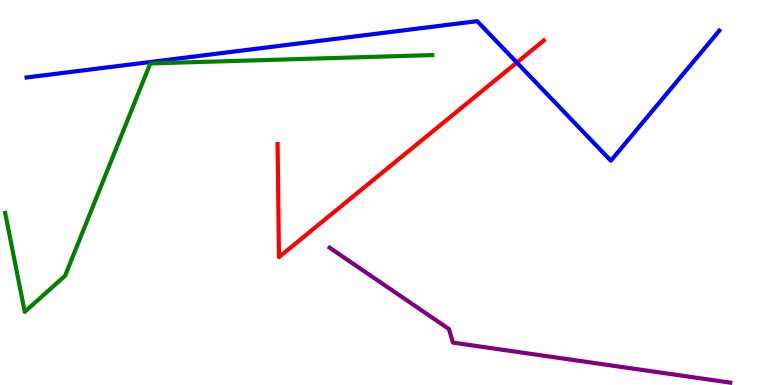[{'lines': ['blue', 'red'], 'intersections': [{'x': 6.67, 'y': 8.38}]}, {'lines': ['green', 'red'], 'intersections': []}, {'lines': ['purple', 'red'], 'intersections': []}, {'lines': ['blue', 'green'], 'intersections': []}, {'lines': ['blue', 'purple'], 'intersections': []}, {'lines': ['green', 'purple'], 'intersections': []}]